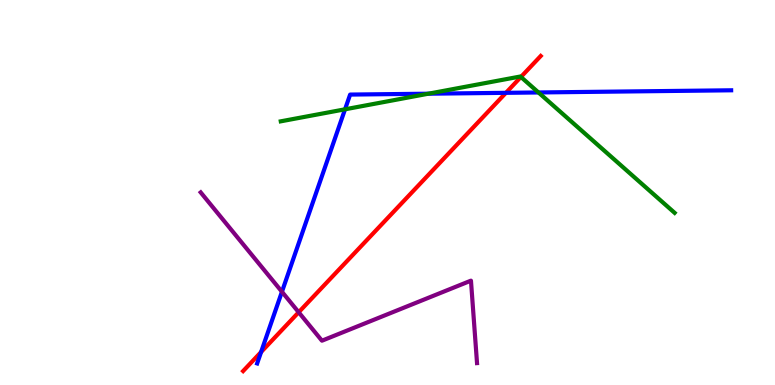[{'lines': ['blue', 'red'], 'intersections': [{'x': 3.37, 'y': 0.856}, {'x': 6.53, 'y': 7.59}]}, {'lines': ['green', 'red'], 'intersections': [{'x': 6.72, 'y': 8.0}]}, {'lines': ['purple', 'red'], 'intersections': [{'x': 3.85, 'y': 1.89}]}, {'lines': ['blue', 'green'], 'intersections': [{'x': 4.45, 'y': 7.16}, {'x': 5.53, 'y': 7.57}, {'x': 6.95, 'y': 7.6}]}, {'lines': ['blue', 'purple'], 'intersections': [{'x': 3.64, 'y': 2.42}]}, {'lines': ['green', 'purple'], 'intersections': []}]